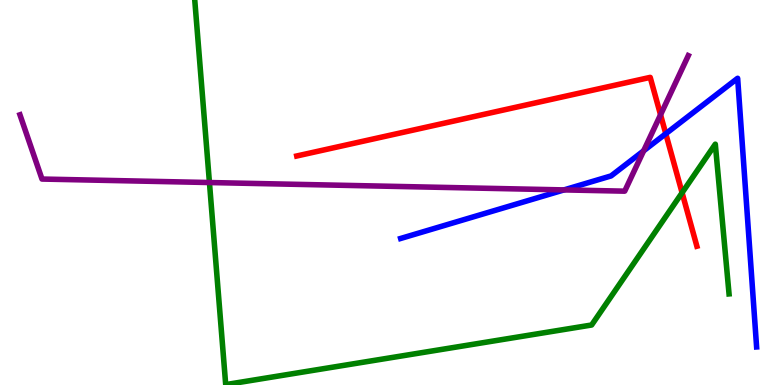[{'lines': ['blue', 'red'], 'intersections': [{'x': 8.59, 'y': 6.53}]}, {'lines': ['green', 'red'], 'intersections': [{'x': 8.8, 'y': 4.99}]}, {'lines': ['purple', 'red'], 'intersections': [{'x': 8.52, 'y': 7.02}]}, {'lines': ['blue', 'green'], 'intersections': []}, {'lines': ['blue', 'purple'], 'intersections': [{'x': 7.28, 'y': 5.07}, {'x': 8.31, 'y': 6.08}]}, {'lines': ['green', 'purple'], 'intersections': [{'x': 2.7, 'y': 5.26}]}]